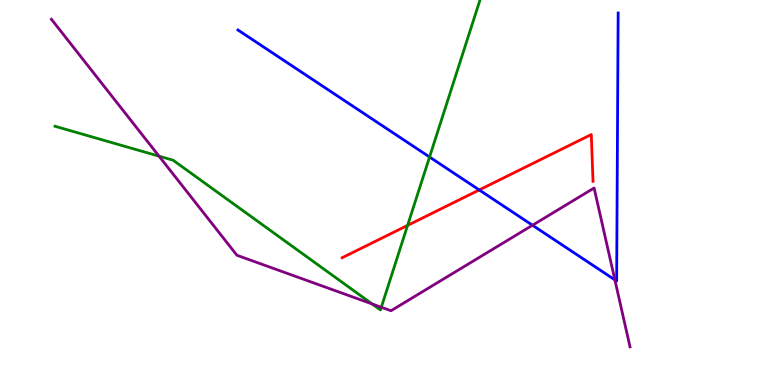[{'lines': ['blue', 'red'], 'intersections': [{'x': 6.18, 'y': 5.07}]}, {'lines': ['green', 'red'], 'intersections': [{'x': 5.26, 'y': 4.15}]}, {'lines': ['purple', 'red'], 'intersections': []}, {'lines': ['blue', 'green'], 'intersections': [{'x': 5.54, 'y': 5.92}]}, {'lines': ['blue', 'purple'], 'intersections': [{'x': 6.87, 'y': 4.15}, {'x': 7.93, 'y': 2.73}]}, {'lines': ['green', 'purple'], 'intersections': [{'x': 2.05, 'y': 5.94}, {'x': 4.8, 'y': 2.1}, {'x': 4.92, 'y': 2.02}]}]